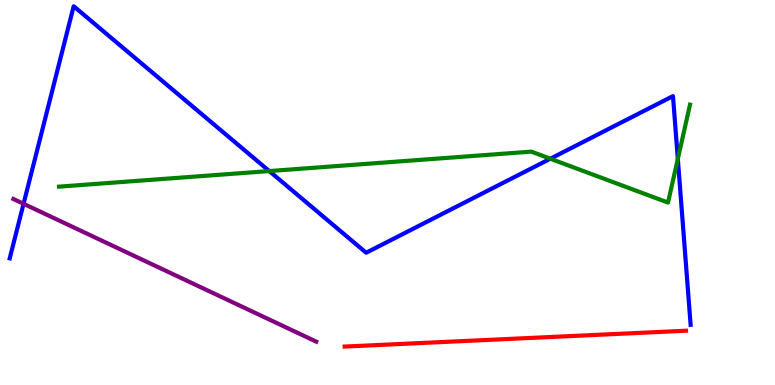[{'lines': ['blue', 'red'], 'intersections': []}, {'lines': ['green', 'red'], 'intersections': []}, {'lines': ['purple', 'red'], 'intersections': []}, {'lines': ['blue', 'green'], 'intersections': [{'x': 3.47, 'y': 5.56}, {'x': 7.1, 'y': 5.88}, {'x': 8.75, 'y': 5.87}]}, {'lines': ['blue', 'purple'], 'intersections': [{'x': 0.304, 'y': 4.71}]}, {'lines': ['green', 'purple'], 'intersections': []}]